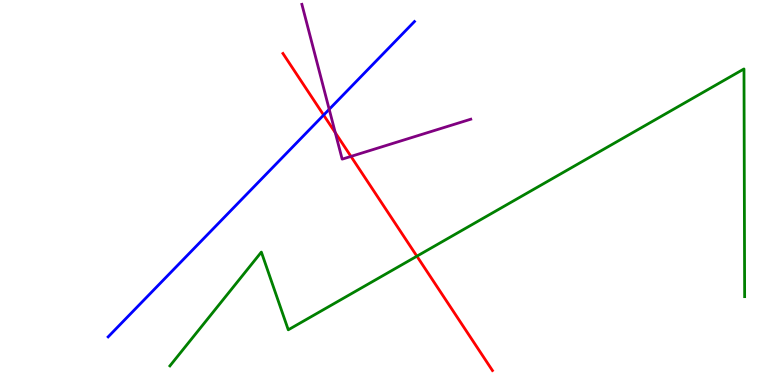[{'lines': ['blue', 'red'], 'intersections': [{'x': 4.18, 'y': 7.01}]}, {'lines': ['green', 'red'], 'intersections': [{'x': 5.38, 'y': 3.35}]}, {'lines': ['purple', 'red'], 'intersections': [{'x': 4.33, 'y': 6.55}, {'x': 4.53, 'y': 5.94}]}, {'lines': ['blue', 'green'], 'intersections': []}, {'lines': ['blue', 'purple'], 'intersections': [{'x': 4.25, 'y': 7.16}]}, {'lines': ['green', 'purple'], 'intersections': []}]